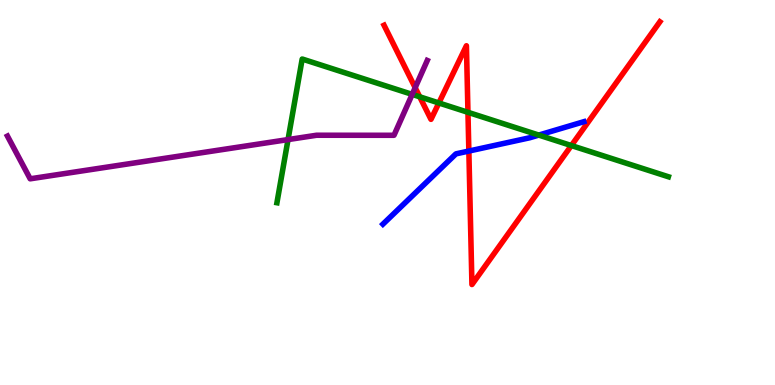[{'lines': ['blue', 'red'], 'intersections': [{'x': 6.05, 'y': 6.08}]}, {'lines': ['green', 'red'], 'intersections': [{'x': 5.42, 'y': 7.49}, {'x': 5.66, 'y': 7.33}, {'x': 6.04, 'y': 7.08}, {'x': 7.37, 'y': 6.22}]}, {'lines': ['purple', 'red'], 'intersections': [{'x': 5.36, 'y': 7.72}]}, {'lines': ['blue', 'green'], 'intersections': [{'x': 6.95, 'y': 6.49}]}, {'lines': ['blue', 'purple'], 'intersections': []}, {'lines': ['green', 'purple'], 'intersections': [{'x': 3.72, 'y': 6.37}, {'x': 5.32, 'y': 7.55}]}]